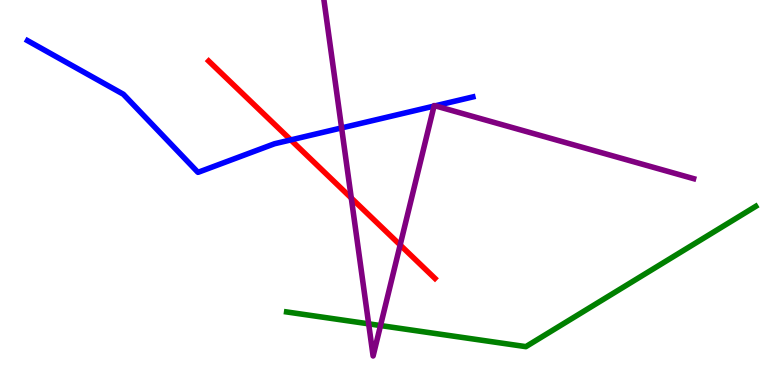[{'lines': ['blue', 'red'], 'intersections': [{'x': 3.75, 'y': 6.37}]}, {'lines': ['green', 'red'], 'intersections': []}, {'lines': ['purple', 'red'], 'intersections': [{'x': 4.53, 'y': 4.86}, {'x': 5.16, 'y': 3.64}]}, {'lines': ['blue', 'green'], 'intersections': []}, {'lines': ['blue', 'purple'], 'intersections': [{'x': 4.41, 'y': 6.68}, {'x': 5.6, 'y': 7.24}, {'x': 5.62, 'y': 7.25}]}, {'lines': ['green', 'purple'], 'intersections': [{'x': 4.76, 'y': 1.59}, {'x': 4.91, 'y': 1.54}]}]